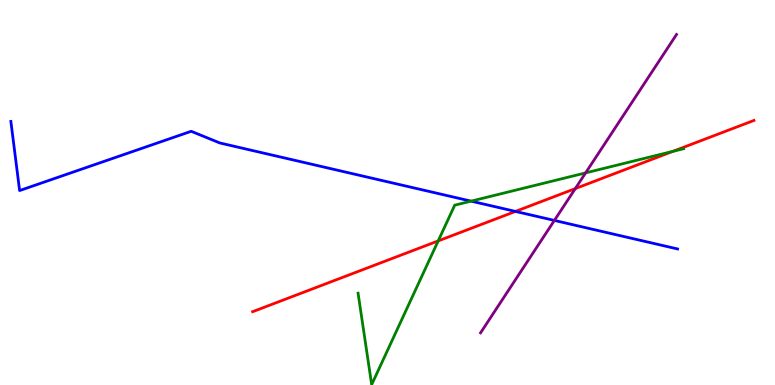[{'lines': ['blue', 'red'], 'intersections': [{'x': 6.65, 'y': 4.51}]}, {'lines': ['green', 'red'], 'intersections': [{'x': 5.65, 'y': 3.74}, {'x': 8.68, 'y': 6.07}]}, {'lines': ['purple', 'red'], 'intersections': [{'x': 7.42, 'y': 5.1}]}, {'lines': ['blue', 'green'], 'intersections': [{'x': 6.08, 'y': 4.78}]}, {'lines': ['blue', 'purple'], 'intersections': [{'x': 7.15, 'y': 4.27}]}, {'lines': ['green', 'purple'], 'intersections': [{'x': 7.56, 'y': 5.51}]}]